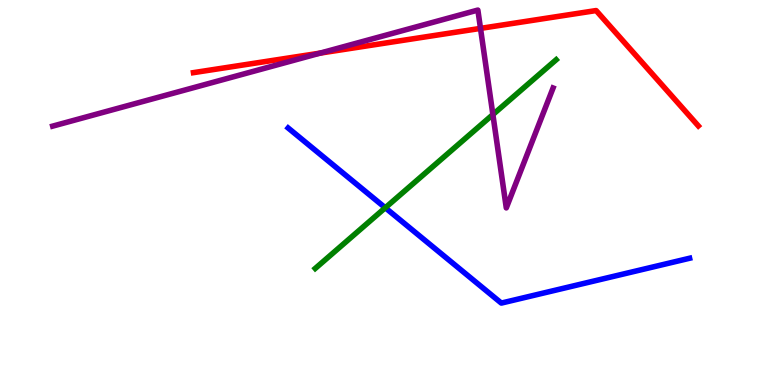[{'lines': ['blue', 'red'], 'intersections': []}, {'lines': ['green', 'red'], 'intersections': []}, {'lines': ['purple', 'red'], 'intersections': [{'x': 4.13, 'y': 8.62}, {'x': 6.2, 'y': 9.26}]}, {'lines': ['blue', 'green'], 'intersections': [{'x': 4.97, 'y': 4.6}]}, {'lines': ['blue', 'purple'], 'intersections': []}, {'lines': ['green', 'purple'], 'intersections': [{'x': 6.36, 'y': 7.02}]}]